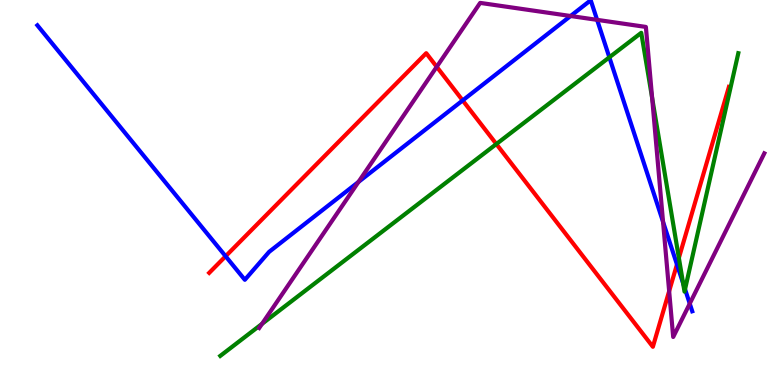[{'lines': ['blue', 'red'], 'intersections': [{'x': 2.91, 'y': 3.34}, {'x': 5.97, 'y': 7.39}, {'x': 8.73, 'y': 3.13}]}, {'lines': ['green', 'red'], 'intersections': [{'x': 6.4, 'y': 6.26}, {'x': 8.76, 'y': 3.3}]}, {'lines': ['purple', 'red'], 'intersections': [{'x': 5.64, 'y': 8.26}, {'x': 8.63, 'y': 2.44}]}, {'lines': ['blue', 'green'], 'intersections': [{'x': 7.86, 'y': 8.51}, {'x': 8.81, 'y': 2.64}, {'x': 8.84, 'y': 2.49}]}, {'lines': ['blue', 'purple'], 'intersections': [{'x': 4.63, 'y': 5.27}, {'x': 7.36, 'y': 9.58}, {'x': 7.7, 'y': 9.48}, {'x': 8.56, 'y': 4.24}, {'x': 8.9, 'y': 2.11}]}, {'lines': ['green', 'purple'], 'intersections': [{'x': 3.38, 'y': 1.59}, {'x': 8.41, 'y': 7.45}]}]